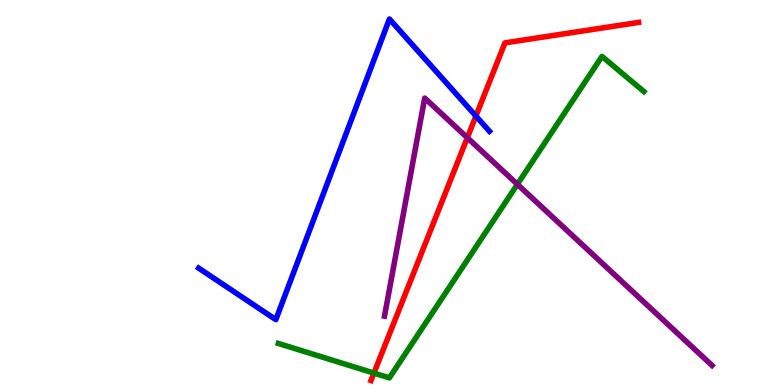[{'lines': ['blue', 'red'], 'intersections': [{'x': 6.14, 'y': 6.99}]}, {'lines': ['green', 'red'], 'intersections': [{'x': 4.82, 'y': 0.31}]}, {'lines': ['purple', 'red'], 'intersections': [{'x': 6.03, 'y': 6.42}]}, {'lines': ['blue', 'green'], 'intersections': []}, {'lines': ['blue', 'purple'], 'intersections': []}, {'lines': ['green', 'purple'], 'intersections': [{'x': 6.68, 'y': 5.21}]}]